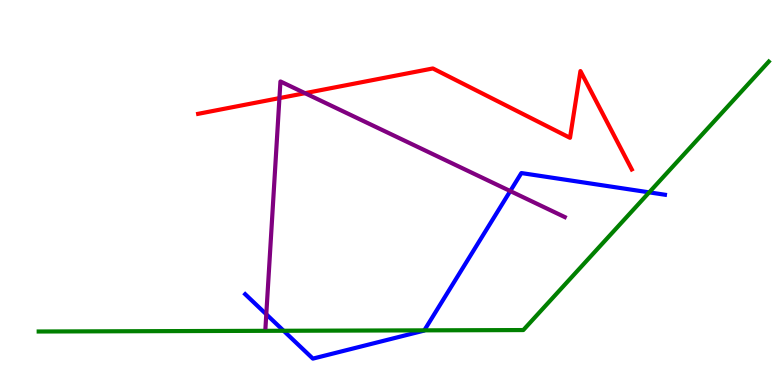[{'lines': ['blue', 'red'], 'intersections': []}, {'lines': ['green', 'red'], 'intersections': []}, {'lines': ['purple', 'red'], 'intersections': [{'x': 3.61, 'y': 7.45}, {'x': 3.94, 'y': 7.58}]}, {'lines': ['blue', 'green'], 'intersections': [{'x': 3.66, 'y': 1.41}, {'x': 5.47, 'y': 1.42}, {'x': 8.38, 'y': 5.0}]}, {'lines': ['blue', 'purple'], 'intersections': [{'x': 3.44, 'y': 1.84}, {'x': 6.58, 'y': 5.04}]}, {'lines': ['green', 'purple'], 'intersections': []}]